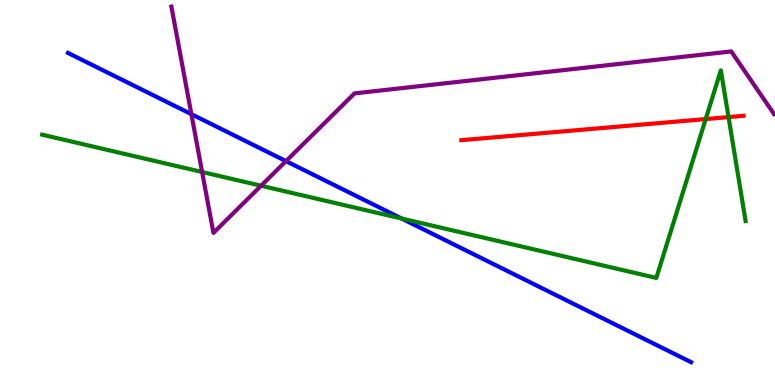[{'lines': ['blue', 'red'], 'intersections': []}, {'lines': ['green', 'red'], 'intersections': [{'x': 9.11, 'y': 6.91}, {'x': 9.4, 'y': 6.96}]}, {'lines': ['purple', 'red'], 'intersections': []}, {'lines': ['blue', 'green'], 'intersections': [{'x': 5.18, 'y': 4.32}]}, {'lines': ['blue', 'purple'], 'intersections': [{'x': 2.47, 'y': 7.03}, {'x': 3.69, 'y': 5.81}]}, {'lines': ['green', 'purple'], 'intersections': [{'x': 2.61, 'y': 5.53}, {'x': 3.37, 'y': 5.18}]}]